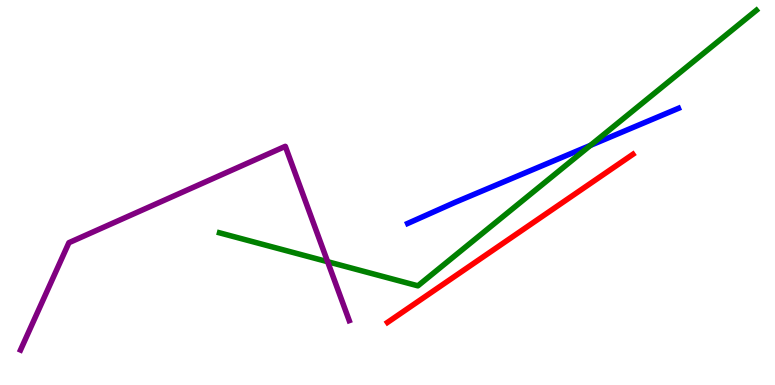[{'lines': ['blue', 'red'], 'intersections': []}, {'lines': ['green', 'red'], 'intersections': []}, {'lines': ['purple', 'red'], 'intersections': []}, {'lines': ['blue', 'green'], 'intersections': [{'x': 7.62, 'y': 6.22}]}, {'lines': ['blue', 'purple'], 'intersections': []}, {'lines': ['green', 'purple'], 'intersections': [{'x': 4.23, 'y': 3.2}]}]